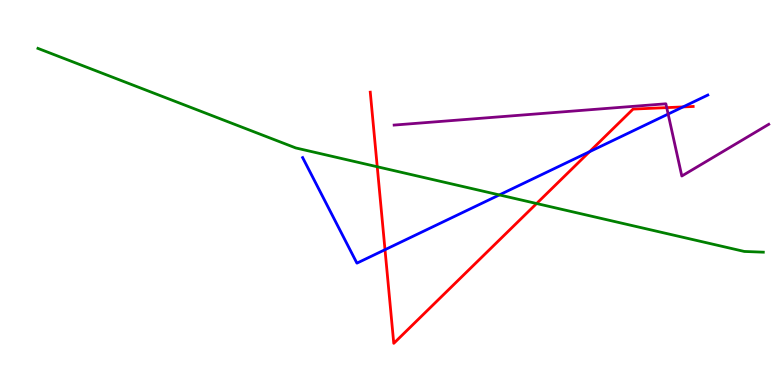[{'lines': ['blue', 'red'], 'intersections': [{'x': 4.97, 'y': 3.51}, {'x': 7.61, 'y': 6.06}, {'x': 8.81, 'y': 7.22}]}, {'lines': ['green', 'red'], 'intersections': [{'x': 4.87, 'y': 5.67}, {'x': 6.92, 'y': 4.71}]}, {'lines': ['purple', 'red'], 'intersections': [{'x': 8.6, 'y': 7.2}]}, {'lines': ['blue', 'green'], 'intersections': [{'x': 6.44, 'y': 4.94}]}, {'lines': ['blue', 'purple'], 'intersections': [{'x': 8.62, 'y': 7.04}]}, {'lines': ['green', 'purple'], 'intersections': []}]